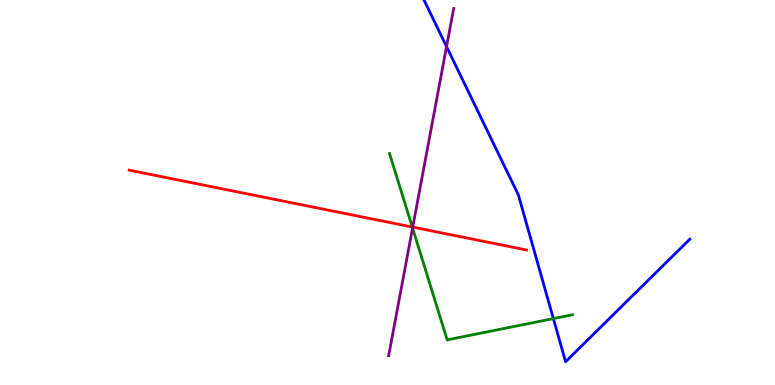[{'lines': ['blue', 'red'], 'intersections': []}, {'lines': ['green', 'red'], 'intersections': [{'x': 5.32, 'y': 4.1}]}, {'lines': ['purple', 'red'], 'intersections': [{'x': 5.33, 'y': 4.1}]}, {'lines': ['blue', 'green'], 'intersections': [{'x': 7.14, 'y': 1.72}]}, {'lines': ['blue', 'purple'], 'intersections': [{'x': 5.76, 'y': 8.79}]}, {'lines': ['green', 'purple'], 'intersections': [{'x': 5.32, 'y': 4.08}]}]